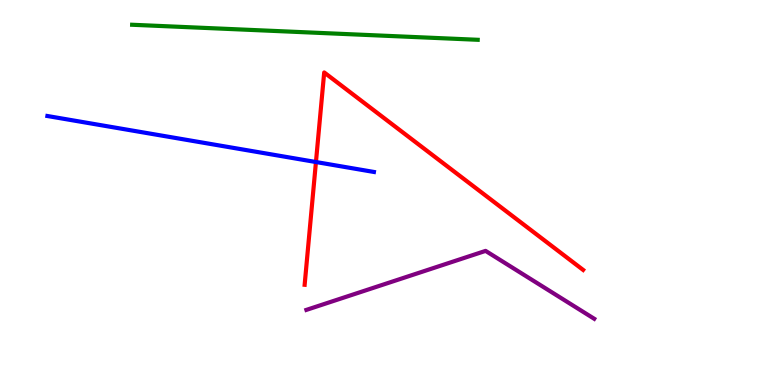[{'lines': ['blue', 'red'], 'intersections': [{'x': 4.08, 'y': 5.79}]}, {'lines': ['green', 'red'], 'intersections': []}, {'lines': ['purple', 'red'], 'intersections': []}, {'lines': ['blue', 'green'], 'intersections': []}, {'lines': ['blue', 'purple'], 'intersections': []}, {'lines': ['green', 'purple'], 'intersections': []}]